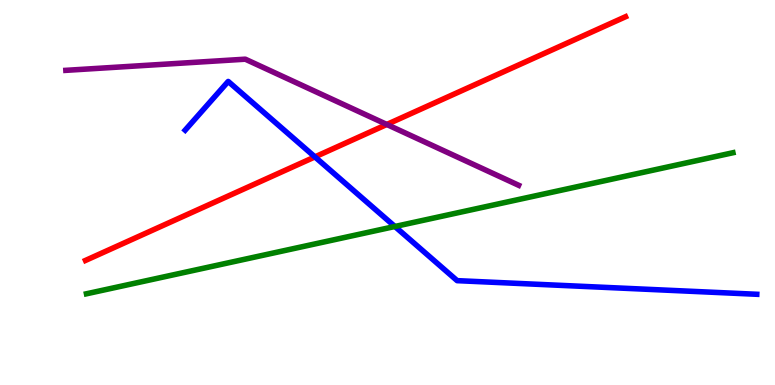[{'lines': ['blue', 'red'], 'intersections': [{'x': 4.06, 'y': 5.92}]}, {'lines': ['green', 'red'], 'intersections': []}, {'lines': ['purple', 'red'], 'intersections': [{'x': 4.99, 'y': 6.77}]}, {'lines': ['blue', 'green'], 'intersections': [{'x': 5.1, 'y': 4.12}]}, {'lines': ['blue', 'purple'], 'intersections': []}, {'lines': ['green', 'purple'], 'intersections': []}]